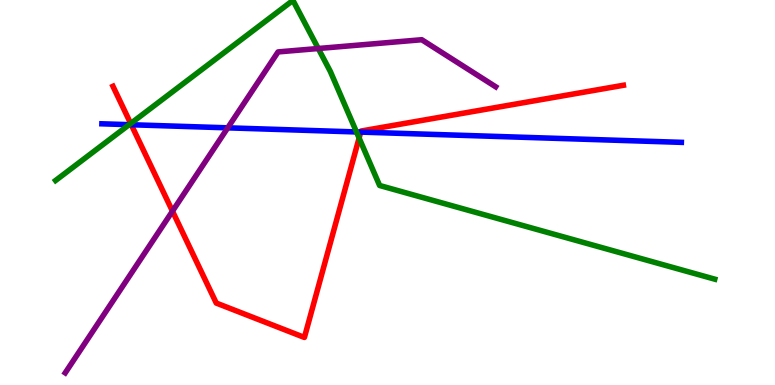[{'lines': ['blue', 'red'], 'intersections': [{'x': 1.69, 'y': 6.76}, {'x': 4.65, 'y': 6.57}]}, {'lines': ['green', 'red'], 'intersections': [{'x': 1.69, 'y': 6.79}, {'x': 4.63, 'y': 6.41}]}, {'lines': ['purple', 'red'], 'intersections': [{'x': 2.23, 'y': 4.52}]}, {'lines': ['blue', 'green'], 'intersections': [{'x': 1.67, 'y': 6.76}, {'x': 4.6, 'y': 6.57}]}, {'lines': ['blue', 'purple'], 'intersections': [{'x': 2.94, 'y': 6.68}]}, {'lines': ['green', 'purple'], 'intersections': [{'x': 4.11, 'y': 8.74}]}]